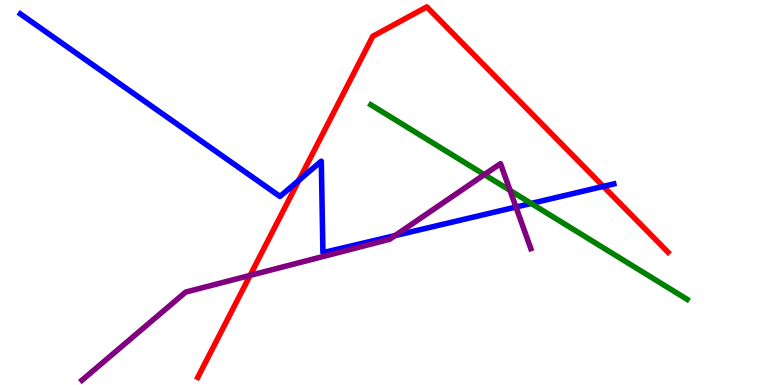[{'lines': ['blue', 'red'], 'intersections': [{'x': 3.86, 'y': 5.32}, {'x': 7.78, 'y': 5.16}]}, {'lines': ['green', 'red'], 'intersections': []}, {'lines': ['purple', 'red'], 'intersections': [{'x': 3.23, 'y': 2.85}]}, {'lines': ['blue', 'green'], 'intersections': [{'x': 6.85, 'y': 4.72}]}, {'lines': ['blue', 'purple'], 'intersections': [{'x': 5.1, 'y': 3.88}, {'x': 6.66, 'y': 4.62}]}, {'lines': ['green', 'purple'], 'intersections': [{'x': 6.25, 'y': 5.46}, {'x': 6.58, 'y': 5.05}]}]